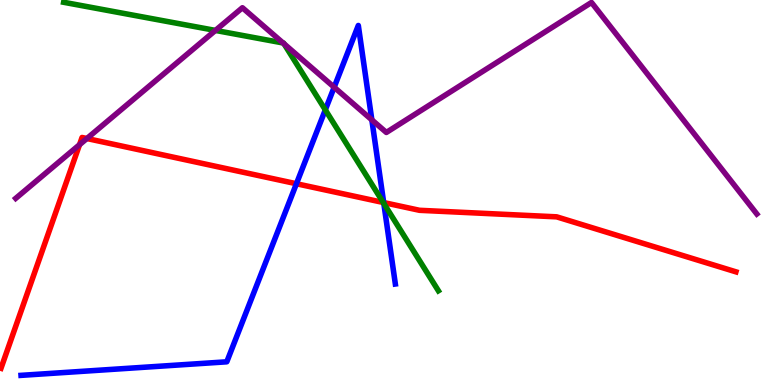[{'lines': ['blue', 'red'], 'intersections': [{'x': 3.82, 'y': 5.23}, {'x': 4.95, 'y': 4.74}]}, {'lines': ['green', 'red'], 'intersections': [{'x': 4.94, 'y': 4.74}]}, {'lines': ['purple', 'red'], 'intersections': [{'x': 1.03, 'y': 6.24}, {'x': 1.12, 'y': 6.4}]}, {'lines': ['blue', 'green'], 'intersections': [{'x': 4.2, 'y': 7.15}, {'x': 4.95, 'y': 4.72}]}, {'lines': ['blue', 'purple'], 'intersections': [{'x': 4.31, 'y': 7.73}, {'x': 4.8, 'y': 6.89}]}, {'lines': ['green', 'purple'], 'intersections': [{'x': 2.78, 'y': 9.21}, {'x': 3.65, 'y': 8.88}, {'x': 3.66, 'y': 8.86}]}]